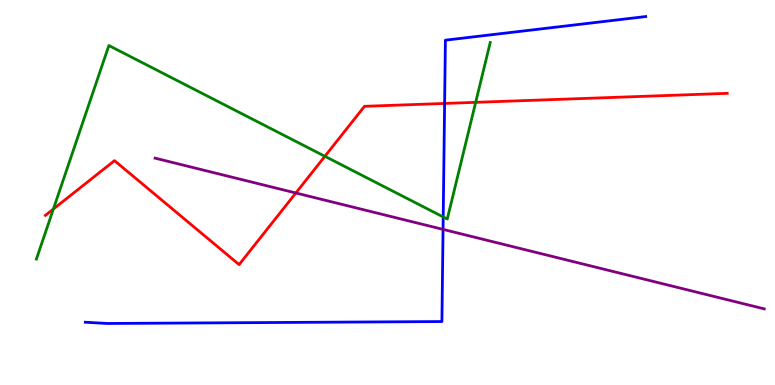[{'lines': ['blue', 'red'], 'intersections': [{'x': 5.74, 'y': 7.31}]}, {'lines': ['green', 'red'], 'intersections': [{'x': 0.689, 'y': 4.57}, {'x': 4.19, 'y': 5.94}, {'x': 6.14, 'y': 7.34}]}, {'lines': ['purple', 'red'], 'intersections': [{'x': 3.82, 'y': 4.99}]}, {'lines': ['blue', 'green'], 'intersections': [{'x': 5.72, 'y': 4.36}]}, {'lines': ['blue', 'purple'], 'intersections': [{'x': 5.72, 'y': 4.04}]}, {'lines': ['green', 'purple'], 'intersections': []}]